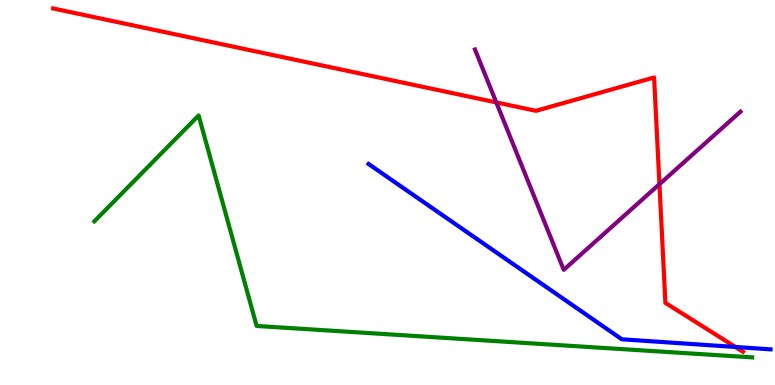[{'lines': ['blue', 'red'], 'intersections': [{'x': 9.49, 'y': 0.988}]}, {'lines': ['green', 'red'], 'intersections': []}, {'lines': ['purple', 'red'], 'intersections': [{'x': 6.4, 'y': 7.34}, {'x': 8.51, 'y': 5.22}]}, {'lines': ['blue', 'green'], 'intersections': []}, {'lines': ['blue', 'purple'], 'intersections': []}, {'lines': ['green', 'purple'], 'intersections': []}]